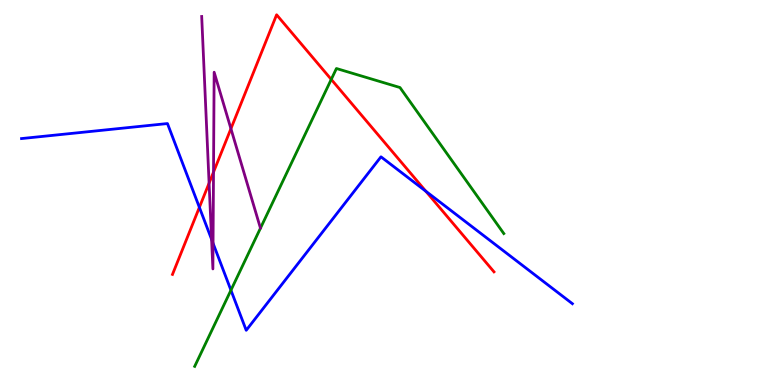[{'lines': ['blue', 'red'], 'intersections': [{'x': 2.57, 'y': 4.61}, {'x': 5.49, 'y': 5.03}]}, {'lines': ['green', 'red'], 'intersections': [{'x': 4.27, 'y': 7.94}]}, {'lines': ['purple', 'red'], 'intersections': [{'x': 2.7, 'y': 5.24}, {'x': 2.76, 'y': 5.53}, {'x': 2.98, 'y': 6.66}]}, {'lines': ['blue', 'green'], 'intersections': [{'x': 2.98, 'y': 2.46}]}, {'lines': ['blue', 'purple'], 'intersections': [{'x': 2.73, 'y': 3.78}, {'x': 2.75, 'y': 3.68}]}, {'lines': ['green', 'purple'], 'intersections': []}]